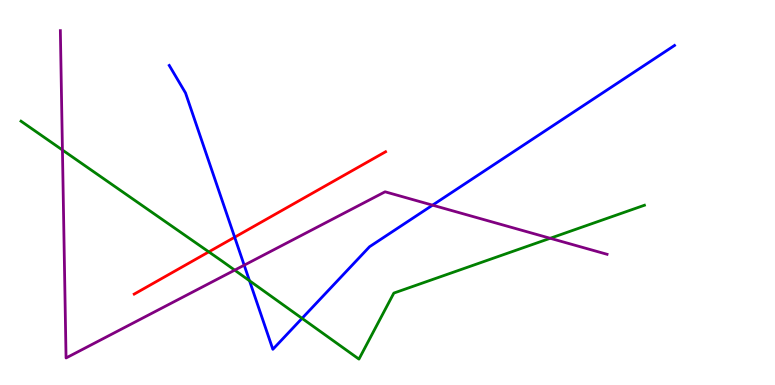[{'lines': ['blue', 'red'], 'intersections': [{'x': 3.03, 'y': 3.84}]}, {'lines': ['green', 'red'], 'intersections': [{'x': 2.69, 'y': 3.46}]}, {'lines': ['purple', 'red'], 'intersections': []}, {'lines': ['blue', 'green'], 'intersections': [{'x': 3.22, 'y': 2.71}, {'x': 3.9, 'y': 1.73}]}, {'lines': ['blue', 'purple'], 'intersections': [{'x': 3.15, 'y': 3.11}, {'x': 5.58, 'y': 4.67}]}, {'lines': ['green', 'purple'], 'intersections': [{'x': 0.806, 'y': 6.1}, {'x': 3.03, 'y': 2.98}, {'x': 7.1, 'y': 3.81}]}]